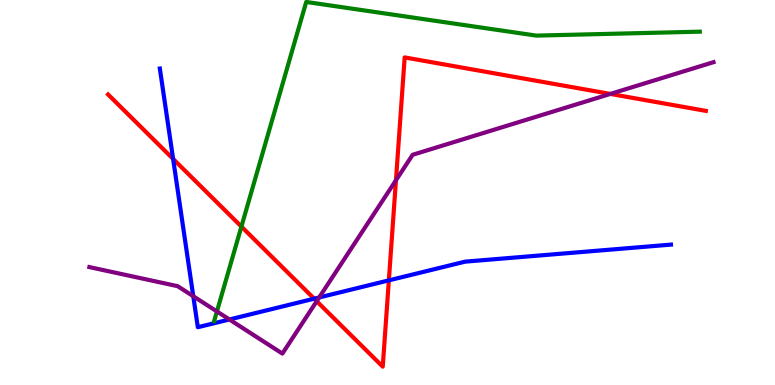[{'lines': ['blue', 'red'], 'intersections': [{'x': 2.23, 'y': 5.87}, {'x': 4.05, 'y': 2.24}, {'x': 5.02, 'y': 2.72}]}, {'lines': ['green', 'red'], 'intersections': [{'x': 3.11, 'y': 4.11}]}, {'lines': ['purple', 'red'], 'intersections': [{'x': 4.09, 'y': 2.18}, {'x': 5.11, 'y': 5.32}, {'x': 7.88, 'y': 7.56}]}, {'lines': ['blue', 'green'], 'intersections': []}, {'lines': ['blue', 'purple'], 'intersections': [{'x': 2.49, 'y': 2.31}, {'x': 2.96, 'y': 1.7}, {'x': 4.12, 'y': 2.27}]}, {'lines': ['green', 'purple'], 'intersections': [{'x': 2.8, 'y': 1.91}]}]